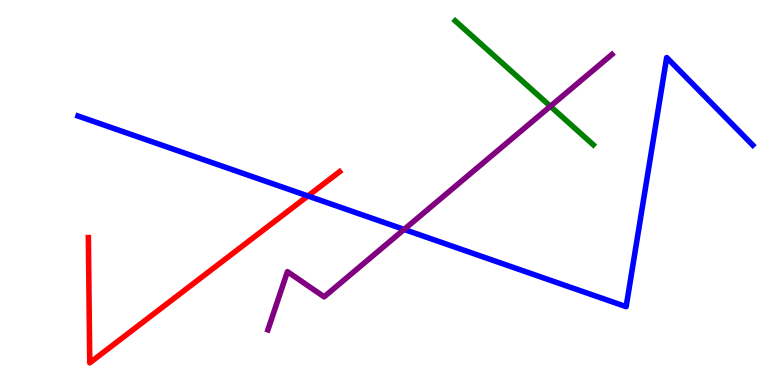[{'lines': ['blue', 'red'], 'intersections': [{'x': 3.97, 'y': 4.91}]}, {'lines': ['green', 'red'], 'intersections': []}, {'lines': ['purple', 'red'], 'intersections': []}, {'lines': ['blue', 'green'], 'intersections': []}, {'lines': ['blue', 'purple'], 'intersections': [{'x': 5.21, 'y': 4.04}]}, {'lines': ['green', 'purple'], 'intersections': [{'x': 7.1, 'y': 7.24}]}]